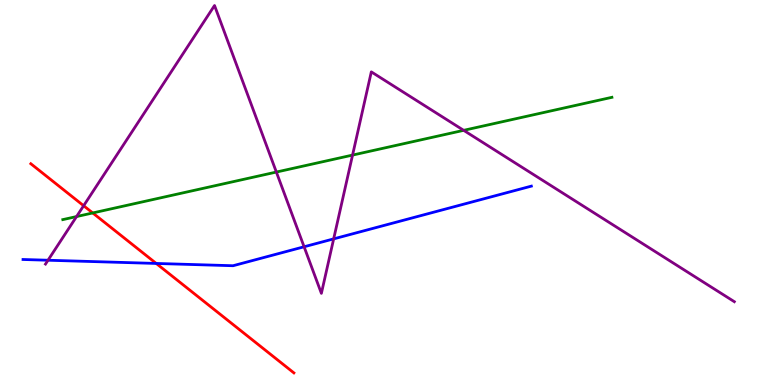[{'lines': ['blue', 'red'], 'intersections': [{'x': 2.02, 'y': 3.16}]}, {'lines': ['green', 'red'], 'intersections': [{'x': 1.2, 'y': 4.47}]}, {'lines': ['purple', 'red'], 'intersections': [{'x': 1.08, 'y': 4.66}]}, {'lines': ['blue', 'green'], 'intersections': []}, {'lines': ['blue', 'purple'], 'intersections': [{'x': 0.619, 'y': 3.24}, {'x': 3.92, 'y': 3.59}, {'x': 4.31, 'y': 3.8}]}, {'lines': ['green', 'purple'], 'intersections': [{'x': 0.988, 'y': 4.38}, {'x': 3.57, 'y': 5.53}, {'x': 4.55, 'y': 5.97}, {'x': 5.98, 'y': 6.61}]}]